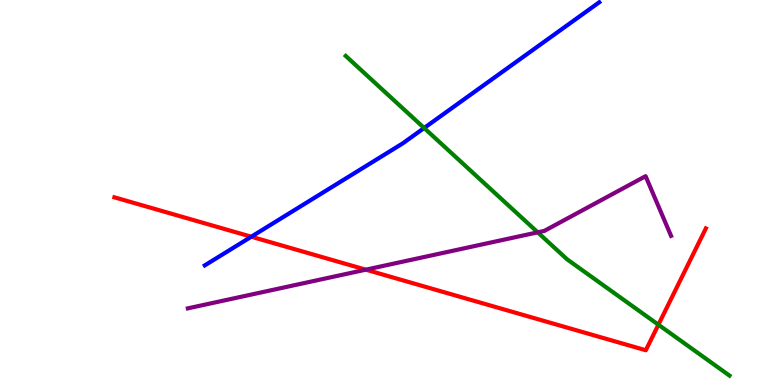[{'lines': ['blue', 'red'], 'intersections': [{'x': 3.24, 'y': 3.85}]}, {'lines': ['green', 'red'], 'intersections': [{'x': 8.5, 'y': 1.57}]}, {'lines': ['purple', 'red'], 'intersections': [{'x': 4.72, 'y': 3.0}]}, {'lines': ['blue', 'green'], 'intersections': [{'x': 5.47, 'y': 6.68}]}, {'lines': ['blue', 'purple'], 'intersections': []}, {'lines': ['green', 'purple'], 'intersections': [{'x': 6.94, 'y': 3.97}]}]